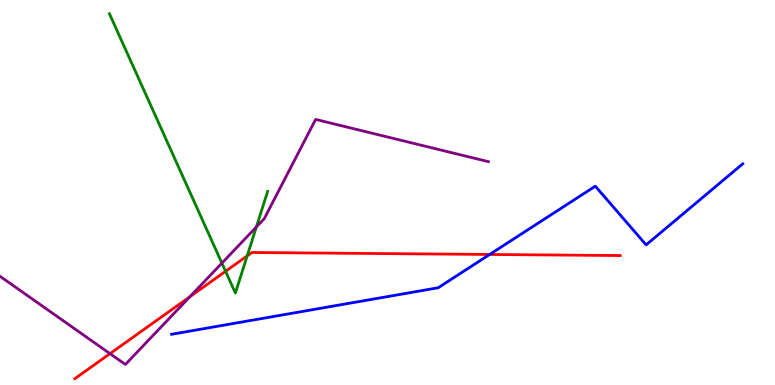[{'lines': ['blue', 'red'], 'intersections': [{'x': 6.32, 'y': 3.39}]}, {'lines': ['green', 'red'], 'intersections': [{'x': 2.91, 'y': 2.95}, {'x': 3.19, 'y': 3.35}]}, {'lines': ['purple', 'red'], 'intersections': [{'x': 1.42, 'y': 0.814}, {'x': 2.45, 'y': 2.29}]}, {'lines': ['blue', 'green'], 'intersections': []}, {'lines': ['blue', 'purple'], 'intersections': []}, {'lines': ['green', 'purple'], 'intersections': [{'x': 2.86, 'y': 3.17}, {'x': 3.31, 'y': 4.11}]}]